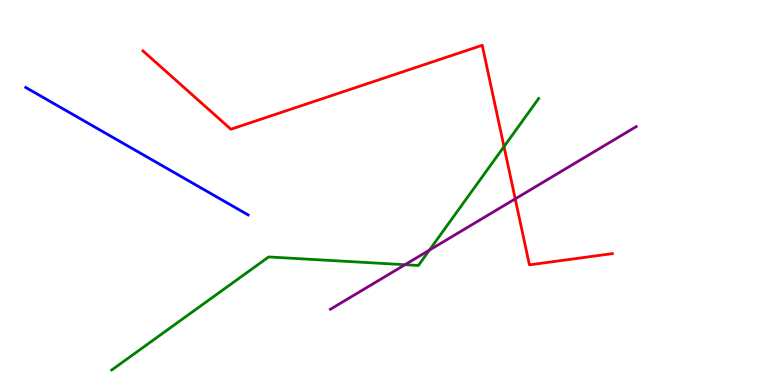[{'lines': ['blue', 'red'], 'intersections': []}, {'lines': ['green', 'red'], 'intersections': [{'x': 6.5, 'y': 6.19}]}, {'lines': ['purple', 'red'], 'intersections': [{'x': 6.65, 'y': 4.83}]}, {'lines': ['blue', 'green'], 'intersections': []}, {'lines': ['blue', 'purple'], 'intersections': []}, {'lines': ['green', 'purple'], 'intersections': [{'x': 5.23, 'y': 3.12}, {'x': 5.54, 'y': 3.5}]}]